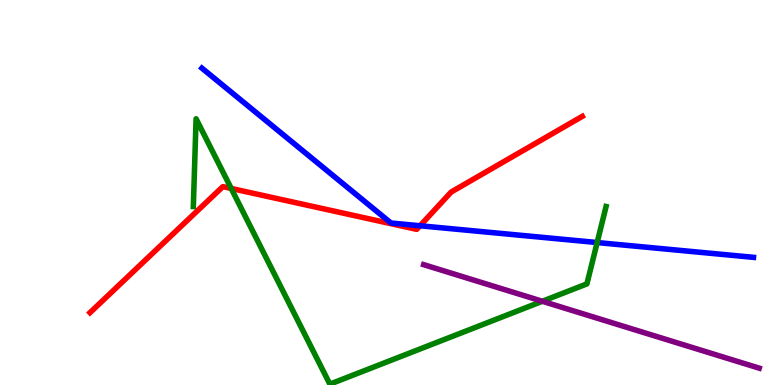[{'lines': ['blue', 'red'], 'intersections': [{'x': 5.42, 'y': 4.14}]}, {'lines': ['green', 'red'], 'intersections': [{'x': 2.98, 'y': 5.1}]}, {'lines': ['purple', 'red'], 'intersections': []}, {'lines': ['blue', 'green'], 'intersections': [{'x': 7.71, 'y': 3.7}]}, {'lines': ['blue', 'purple'], 'intersections': []}, {'lines': ['green', 'purple'], 'intersections': [{'x': 7.0, 'y': 2.17}]}]